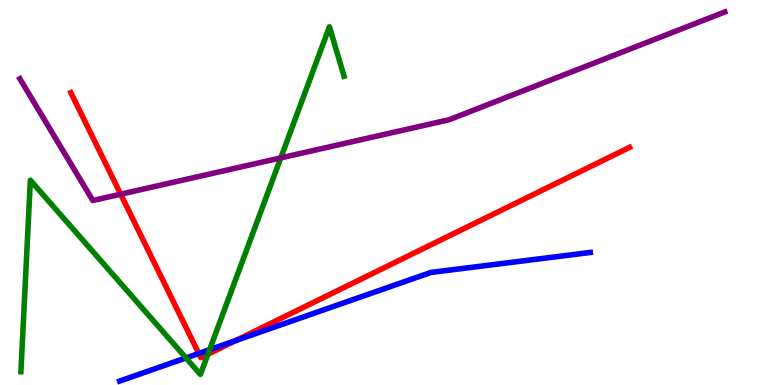[{'lines': ['blue', 'red'], 'intersections': [{'x': 2.56, 'y': 0.819}, {'x': 3.04, 'y': 1.15}]}, {'lines': ['green', 'red'], 'intersections': [{'x': 2.68, 'y': 0.8}]}, {'lines': ['purple', 'red'], 'intersections': [{'x': 1.56, 'y': 4.96}]}, {'lines': ['blue', 'green'], 'intersections': [{'x': 2.4, 'y': 0.703}, {'x': 2.7, 'y': 0.917}]}, {'lines': ['blue', 'purple'], 'intersections': []}, {'lines': ['green', 'purple'], 'intersections': [{'x': 3.62, 'y': 5.9}]}]